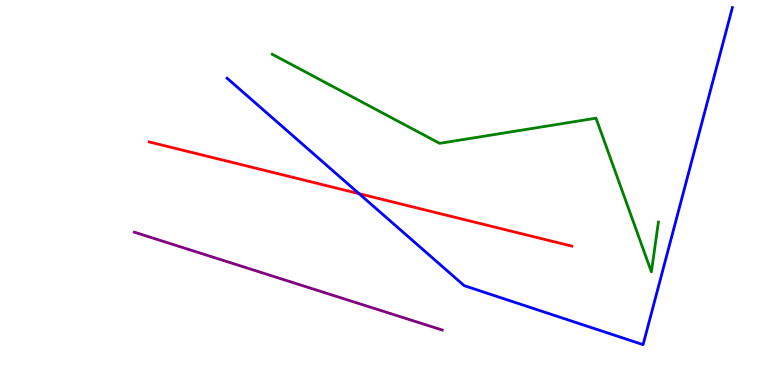[{'lines': ['blue', 'red'], 'intersections': [{'x': 4.63, 'y': 4.97}]}, {'lines': ['green', 'red'], 'intersections': []}, {'lines': ['purple', 'red'], 'intersections': []}, {'lines': ['blue', 'green'], 'intersections': []}, {'lines': ['blue', 'purple'], 'intersections': []}, {'lines': ['green', 'purple'], 'intersections': []}]